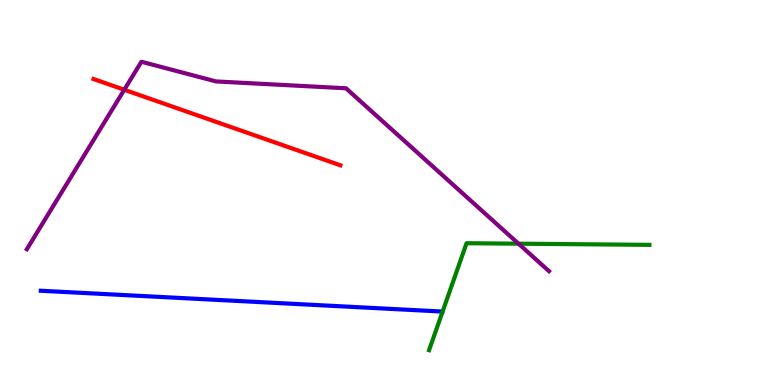[{'lines': ['blue', 'red'], 'intersections': []}, {'lines': ['green', 'red'], 'intersections': []}, {'lines': ['purple', 'red'], 'intersections': [{'x': 1.6, 'y': 7.67}]}, {'lines': ['blue', 'green'], 'intersections': []}, {'lines': ['blue', 'purple'], 'intersections': []}, {'lines': ['green', 'purple'], 'intersections': [{'x': 6.69, 'y': 3.67}]}]